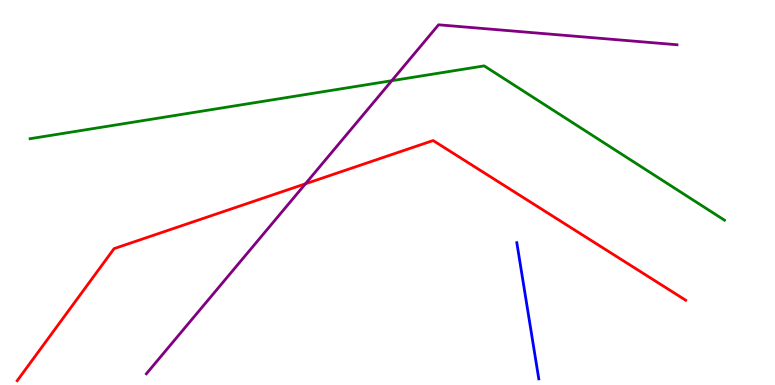[{'lines': ['blue', 'red'], 'intersections': []}, {'lines': ['green', 'red'], 'intersections': []}, {'lines': ['purple', 'red'], 'intersections': [{'x': 3.94, 'y': 5.23}]}, {'lines': ['blue', 'green'], 'intersections': []}, {'lines': ['blue', 'purple'], 'intersections': []}, {'lines': ['green', 'purple'], 'intersections': [{'x': 5.05, 'y': 7.9}]}]